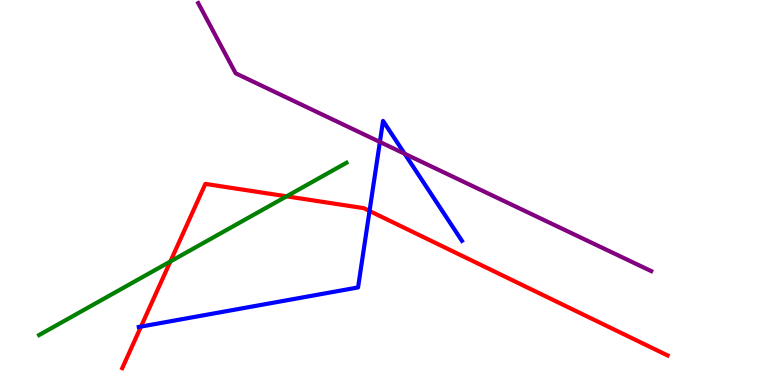[{'lines': ['blue', 'red'], 'intersections': [{'x': 1.82, 'y': 1.52}, {'x': 4.77, 'y': 4.52}]}, {'lines': ['green', 'red'], 'intersections': [{'x': 2.2, 'y': 3.21}, {'x': 3.7, 'y': 4.9}]}, {'lines': ['purple', 'red'], 'intersections': []}, {'lines': ['blue', 'green'], 'intersections': []}, {'lines': ['blue', 'purple'], 'intersections': [{'x': 4.9, 'y': 6.31}, {'x': 5.22, 'y': 6.01}]}, {'lines': ['green', 'purple'], 'intersections': []}]